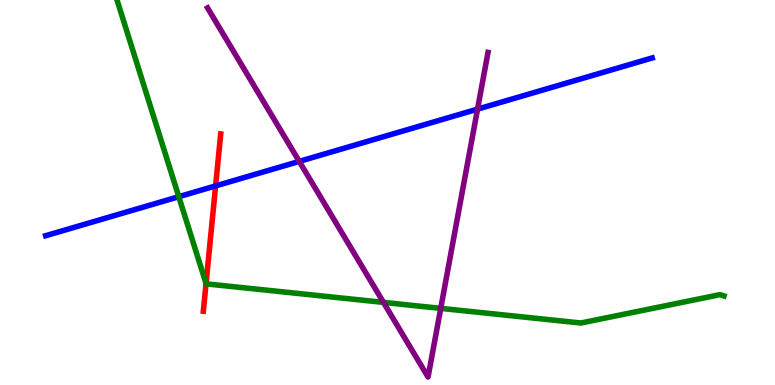[{'lines': ['blue', 'red'], 'intersections': [{'x': 2.78, 'y': 5.17}]}, {'lines': ['green', 'red'], 'intersections': [{'x': 2.66, 'y': 2.64}]}, {'lines': ['purple', 'red'], 'intersections': []}, {'lines': ['blue', 'green'], 'intersections': [{'x': 2.31, 'y': 4.89}]}, {'lines': ['blue', 'purple'], 'intersections': [{'x': 3.86, 'y': 5.81}, {'x': 6.16, 'y': 7.17}]}, {'lines': ['green', 'purple'], 'intersections': [{'x': 4.95, 'y': 2.15}, {'x': 5.69, 'y': 1.99}]}]